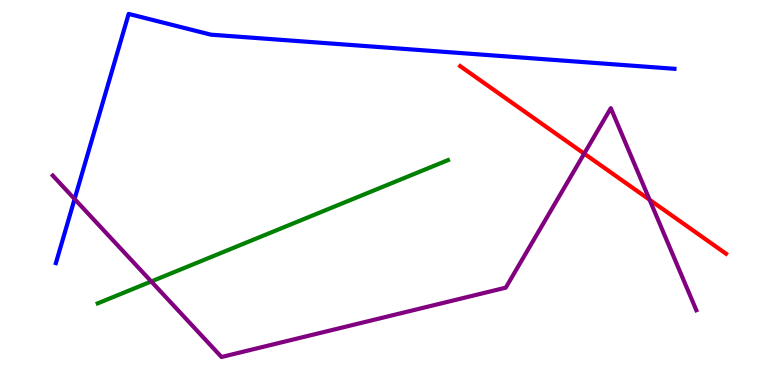[{'lines': ['blue', 'red'], 'intersections': []}, {'lines': ['green', 'red'], 'intersections': []}, {'lines': ['purple', 'red'], 'intersections': [{'x': 7.54, 'y': 6.01}, {'x': 8.38, 'y': 4.81}]}, {'lines': ['blue', 'green'], 'intersections': []}, {'lines': ['blue', 'purple'], 'intersections': [{'x': 0.962, 'y': 4.83}]}, {'lines': ['green', 'purple'], 'intersections': [{'x': 1.95, 'y': 2.69}]}]